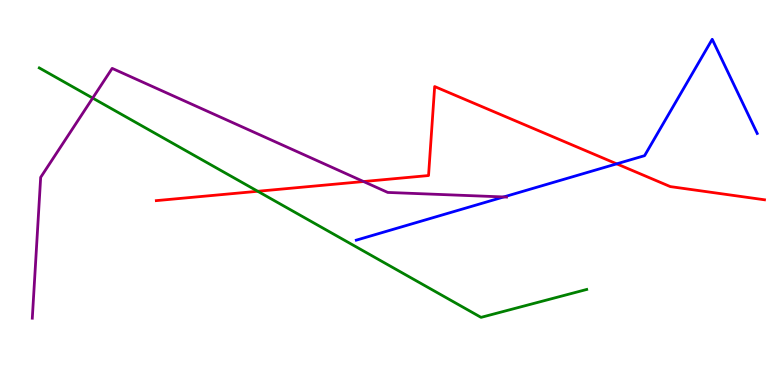[{'lines': ['blue', 'red'], 'intersections': [{'x': 7.96, 'y': 5.74}]}, {'lines': ['green', 'red'], 'intersections': [{'x': 3.33, 'y': 5.03}]}, {'lines': ['purple', 'red'], 'intersections': [{'x': 4.69, 'y': 5.28}]}, {'lines': ['blue', 'green'], 'intersections': []}, {'lines': ['blue', 'purple'], 'intersections': [{'x': 6.5, 'y': 4.88}]}, {'lines': ['green', 'purple'], 'intersections': [{'x': 1.2, 'y': 7.45}]}]